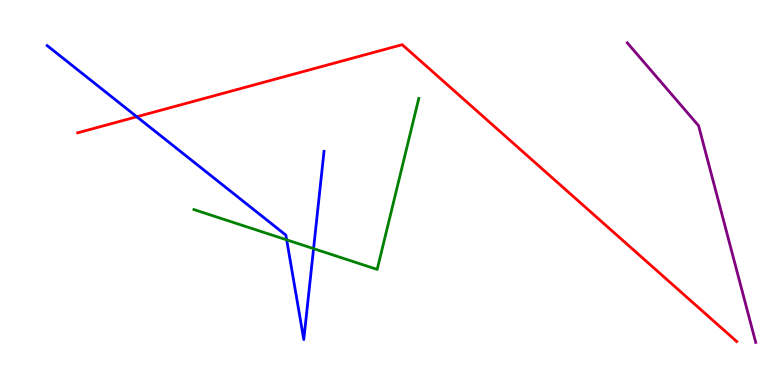[{'lines': ['blue', 'red'], 'intersections': [{'x': 1.77, 'y': 6.97}]}, {'lines': ['green', 'red'], 'intersections': []}, {'lines': ['purple', 'red'], 'intersections': []}, {'lines': ['blue', 'green'], 'intersections': [{'x': 3.7, 'y': 3.77}, {'x': 4.05, 'y': 3.54}]}, {'lines': ['blue', 'purple'], 'intersections': []}, {'lines': ['green', 'purple'], 'intersections': []}]